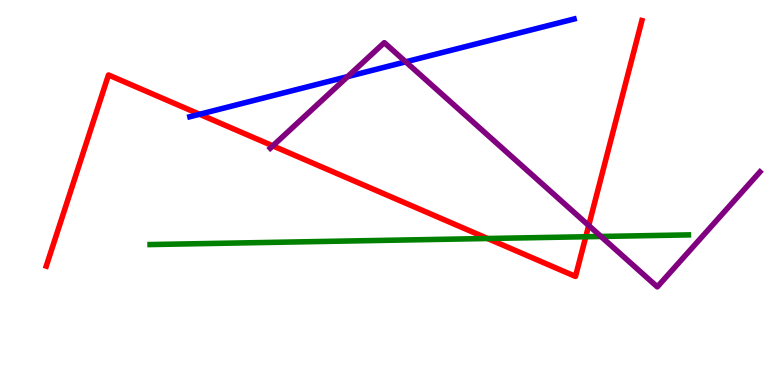[{'lines': ['blue', 'red'], 'intersections': [{'x': 2.58, 'y': 7.03}]}, {'lines': ['green', 'red'], 'intersections': [{'x': 6.29, 'y': 3.81}, {'x': 7.56, 'y': 3.85}]}, {'lines': ['purple', 'red'], 'intersections': [{'x': 3.52, 'y': 6.21}, {'x': 7.6, 'y': 4.14}]}, {'lines': ['blue', 'green'], 'intersections': []}, {'lines': ['blue', 'purple'], 'intersections': [{'x': 4.49, 'y': 8.01}, {'x': 5.24, 'y': 8.39}]}, {'lines': ['green', 'purple'], 'intersections': [{'x': 7.75, 'y': 3.86}]}]